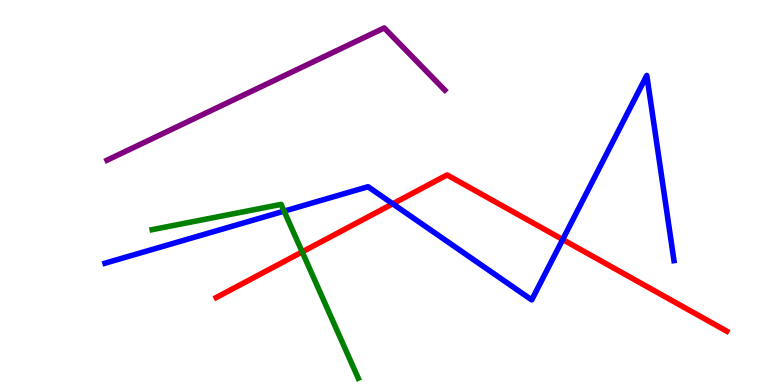[{'lines': ['blue', 'red'], 'intersections': [{'x': 5.07, 'y': 4.71}, {'x': 7.26, 'y': 3.78}]}, {'lines': ['green', 'red'], 'intersections': [{'x': 3.9, 'y': 3.46}]}, {'lines': ['purple', 'red'], 'intersections': []}, {'lines': ['blue', 'green'], 'intersections': [{'x': 3.67, 'y': 4.52}]}, {'lines': ['blue', 'purple'], 'intersections': []}, {'lines': ['green', 'purple'], 'intersections': []}]